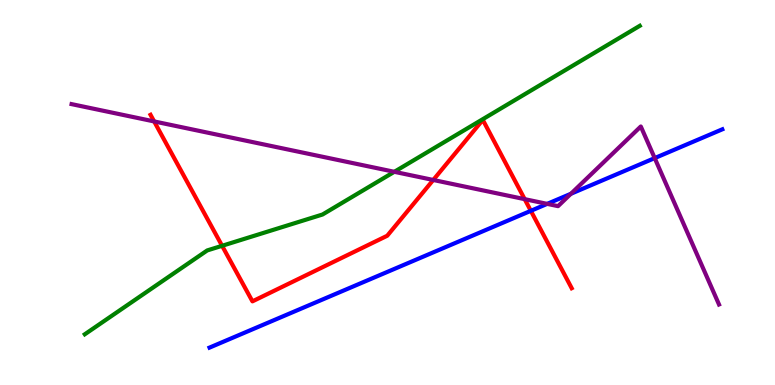[{'lines': ['blue', 'red'], 'intersections': [{'x': 6.85, 'y': 4.52}]}, {'lines': ['green', 'red'], 'intersections': [{'x': 2.87, 'y': 3.62}]}, {'lines': ['purple', 'red'], 'intersections': [{'x': 1.99, 'y': 6.85}, {'x': 5.59, 'y': 5.33}, {'x': 6.77, 'y': 4.83}]}, {'lines': ['blue', 'green'], 'intersections': []}, {'lines': ['blue', 'purple'], 'intersections': [{'x': 7.06, 'y': 4.7}, {'x': 7.37, 'y': 4.97}, {'x': 8.45, 'y': 5.89}]}, {'lines': ['green', 'purple'], 'intersections': [{'x': 5.09, 'y': 5.54}]}]